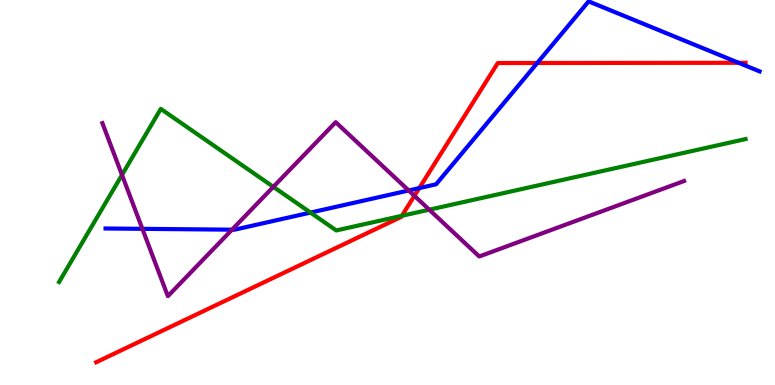[{'lines': ['blue', 'red'], 'intersections': [{'x': 5.41, 'y': 5.11}, {'x': 6.93, 'y': 8.36}, {'x': 9.53, 'y': 8.37}]}, {'lines': ['green', 'red'], 'intersections': [{'x': 5.19, 'y': 4.39}]}, {'lines': ['purple', 'red'], 'intersections': [{'x': 5.35, 'y': 4.91}]}, {'lines': ['blue', 'green'], 'intersections': [{'x': 4.01, 'y': 4.48}]}, {'lines': ['blue', 'purple'], 'intersections': [{'x': 1.84, 'y': 4.06}, {'x': 2.99, 'y': 4.03}, {'x': 5.27, 'y': 5.05}]}, {'lines': ['green', 'purple'], 'intersections': [{'x': 1.57, 'y': 5.46}, {'x': 3.53, 'y': 5.15}, {'x': 5.54, 'y': 4.55}]}]